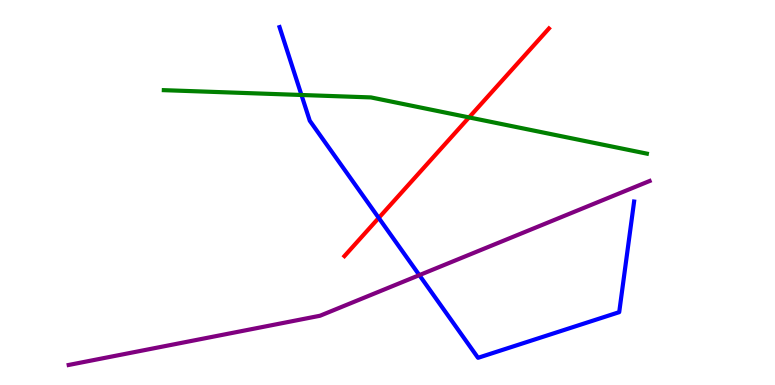[{'lines': ['blue', 'red'], 'intersections': [{'x': 4.89, 'y': 4.34}]}, {'lines': ['green', 'red'], 'intersections': [{'x': 6.05, 'y': 6.95}]}, {'lines': ['purple', 'red'], 'intersections': []}, {'lines': ['blue', 'green'], 'intersections': [{'x': 3.89, 'y': 7.53}]}, {'lines': ['blue', 'purple'], 'intersections': [{'x': 5.41, 'y': 2.85}]}, {'lines': ['green', 'purple'], 'intersections': []}]